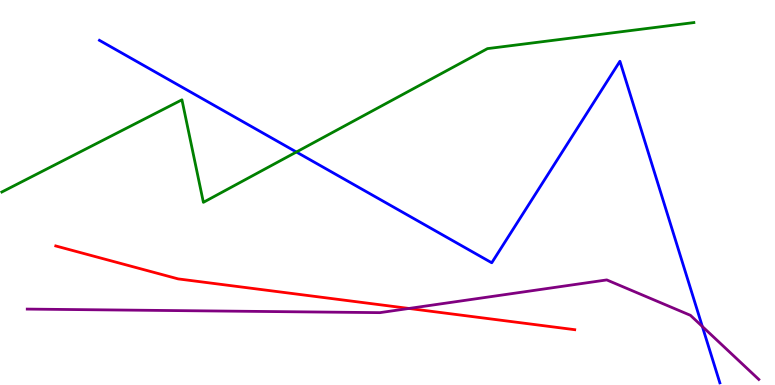[{'lines': ['blue', 'red'], 'intersections': []}, {'lines': ['green', 'red'], 'intersections': []}, {'lines': ['purple', 'red'], 'intersections': [{'x': 5.28, 'y': 1.99}]}, {'lines': ['blue', 'green'], 'intersections': [{'x': 3.82, 'y': 6.05}]}, {'lines': ['blue', 'purple'], 'intersections': [{'x': 9.06, 'y': 1.52}]}, {'lines': ['green', 'purple'], 'intersections': []}]